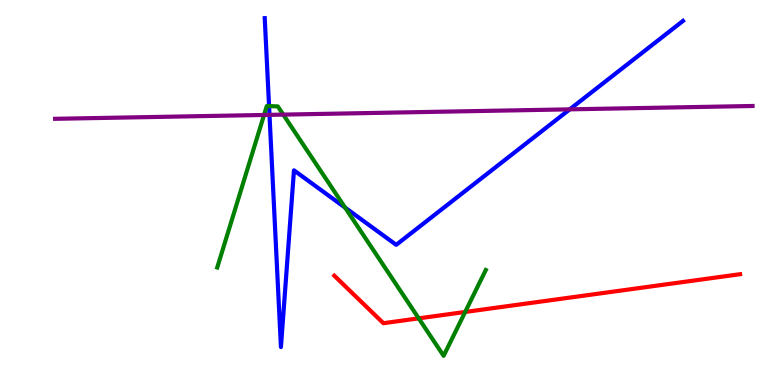[{'lines': ['blue', 'red'], 'intersections': []}, {'lines': ['green', 'red'], 'intersections': [{'x': 5.4, 'y': 1.73}, {'x': 6.0, 'y': 1.9}]}, {'lines': ['purple', 'red'], 'intersections': []}, {'lines': ['blue', 'green'], 'intersections': [{'x': 3.47, 'y': 7.24}, {'x': 4.45, 'y': 4.61}]}, {'lines': ['blue', 'purple'], 'intersections': [{'x': 3.48, 'y': 7.02}, {'x': 7.35, 'y': 7.16}]}, {'lines': ['green', 'purple'], 'intersections': [{'x': 3.41, 'y': 7.01}, {'x': 3.66, 'y': 7.02}]}]